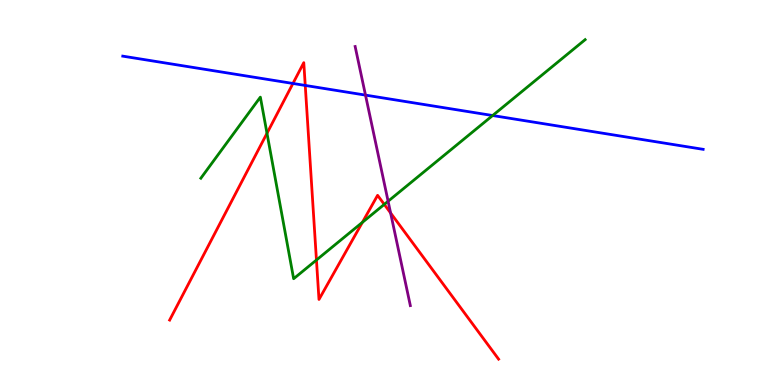[{'lines': ['blue', 'red'], 'intersections': [{'x': 3.78, 'y': 7.83}, {'x': 3.94, 'y': 7.78}]}, {'lines': ['green', 'red'], 'intersections': [{'x': 3.45, 'y': 6.54}, {'x': 4.08, 'y': 3.25}, {'x': 4.68, 'y': 4.23}, {'x': 4.96, 'y': 4.69}]}, {'lines': ['purple', 'red'], 'intersections': [{'x': 5.04, 'y': 4.47}]}, {'lines': ['blue', 'green'], 'intersections': [{'x': 6.36, 'y': 7.0}]}, {'lines': ['blue', 'purple'], 'intersections': [{'x': 4.72, 'y': 7.53}]}, {'lines': ['green', 'purple'], 'intersections': [{'x': 5.01, 'y': 4.77}]}]